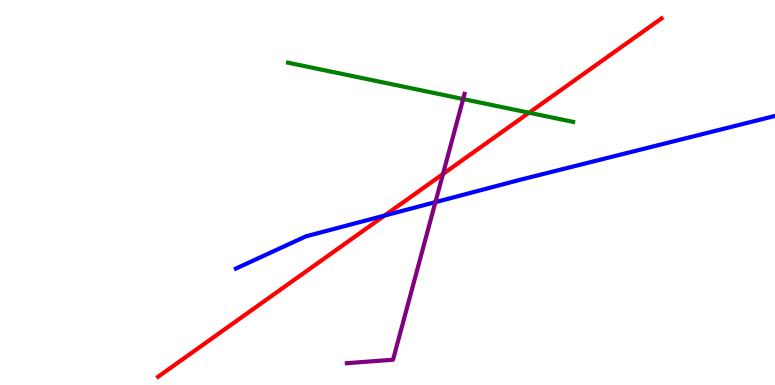[{'lines': ['blue', 'red'], 'intersections': [{'x': 4.96, 'y': 4.4}]}, {'lines': ['green', 'red'], 'intersections': [{'x': 6.83, 'y': 7.07}]}, {'lines': ['purple', 'red'], 'intersections': [{'x': 5.72, 'y': 5.48}]}, {'lines': ['blue', 'green'], 'intersections': []}, {'lines': ['blue', 'purple'], 'intersections': [{'x': 5.62, 'y': 4.75}]}, {'lines': ['green', 'purple'], 'intersections': [{'x': 5.98, 'y': 7.43}]}]